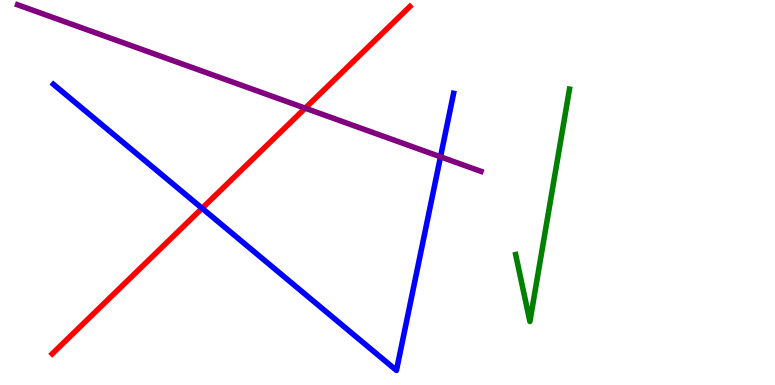[{'lines': ['blue', 'red'], 'intersections': [{'x': 2.61, 'y': 4.59}]}, {'lines': ['green', 'red'], 'intersections': []}, {'lines': ['purple', 'red'], 'intersections': [{'x': 3.94, 'y': 7.19}]}, {'lines': ['blue', 'green'], 'intersections': []}, {'lines': ['blue', 'purple'], 'intersections': [{'x': 5.68, 'y': 5.93}]}, {'lines': ['green', 'purple'], 'intersections': []}]